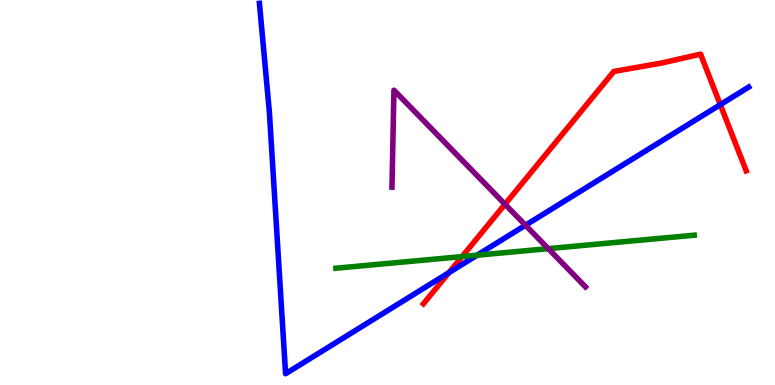[{'lines': ['blue', 'red'], 'intersections': [{'x': 5.79, 'y': 2.92}, {'x': 9.29, 'y': 7.28}]}, {'lines': ['green', 'red'], 'intersections': [{'x': 5.96, 'y': 3.34}]}, {'lines': ['purple', 'red'], 'intersections': [{'x': 6.52, 'y': 4.7}]}, {'lines': ['blue', 'green'], 'intersections': [{'x': 6.16, 'y': 3.37}]}, {'lines': ['blue', 'purple'], 'intersections': [{'x': 6.78, 'y': 4.15}]}, {'lines': ['green', 'purple'], 'intersections': [{'x': 7.07, 'y': 3.54}]}]